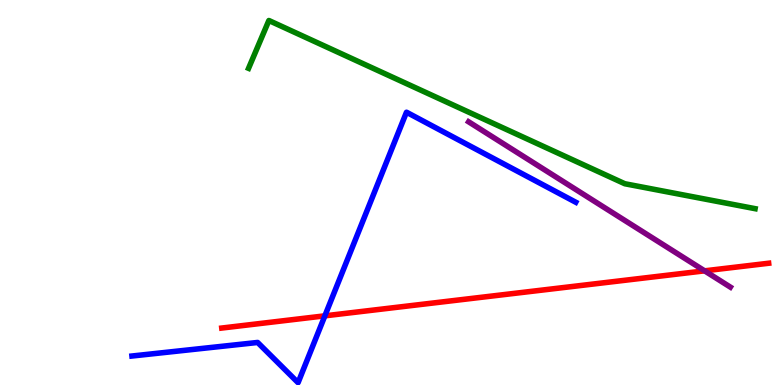[{'lines': ['blue', 'red'], 'intersections': [{'x': 4.19, 'y': 1.8}]}, {'lines': ['green', 'red'], 'intersections': []}, {'lines': ['purple', 'red'], 'intersections': [{'x': 9.09, 'y': 2.97}]}, {'lines': ['blue', 'green'], 'intersections': []}, {'lines': ['blue', 'purple'], 'intersections': []}, {'lines': ['green', 'purple'], 'intersections': []}]